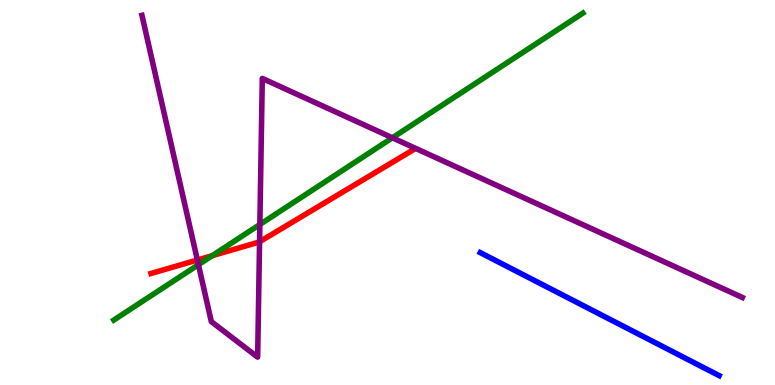[{'lines': ['blue', 'red'], 'intersections': []}, {'lines': ['green', 'red'], 'intersections': [{'x': 2.74, 'y': 3.36}]}, {'lines': ['purple', 'red'], 'intersections': [{'x': 2.55, 'y': 3.25}, {'x': 3.35, 'y': 3.72}]}, {'lines': ['blue', 'green'], 'intersections': []}, {'lines': ['blue', 'purple'], 'intersections': []}, {'lines': ['green', 'purple'], 'intersections': [{'x': 2.56, 'y': 3.13}, {'x': 3.35, 'y': 4.17}, {'x': 5.06, 'y': 6.42}]}]